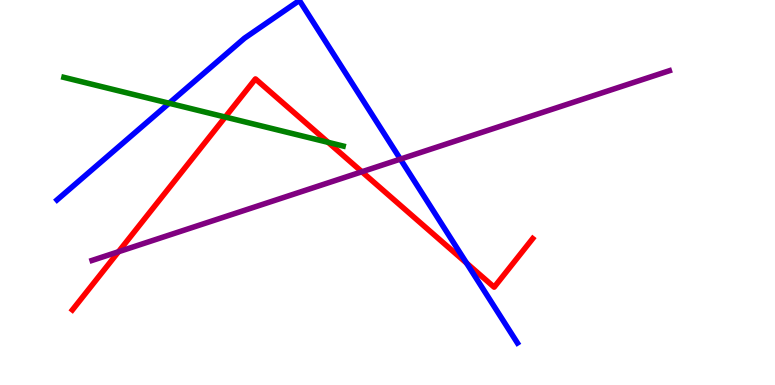[{'lines': ['blue', 'red'], 'intersections': [{'x': 6.02, 'y': 3.17}]}, {'lines': ['green', 'red'], 'intersections': [{'x': 2.91, 'y': 6.96}, {'x': 4.23, 'y': 6.3}]}, {'lines': ['purple', 'red'], 'intersections': [{'x': 1.53, 'y': 3.46}, {'x': 4.67, 'y': 5.54}]}, {'lines': ['blue', 'green'], 'intersections': [{'x': 2.18, 'y': 7.32}]}, {'lines': ['blue', 'purple'], 'intersections': [{'x': 5.17, 'y': 5.87}]}, {'lines': ['green', 'purple'], 'intersections': []}]